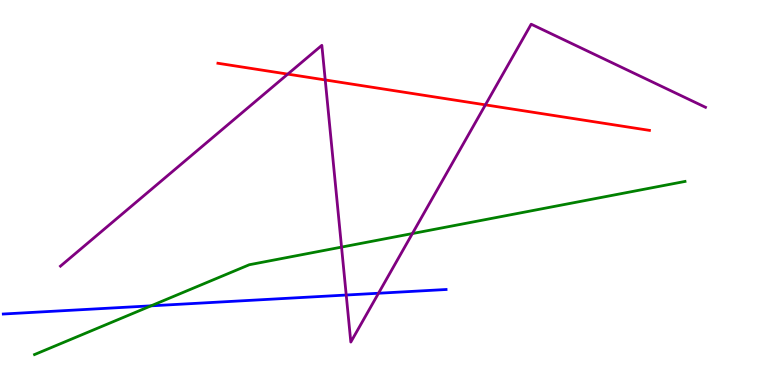[{'lines': ['blue', 'red'], 'intersections': []}, {'lines': ['green', 'red'], 'intersections': []}, {'lines': ['purple', 'red'], 'intersections': [{'x': 3.71, 'y': 8.07}, {'x': 4.2, 'y': 7.92}, {'x': 6.26, 'y': 7.28}]}, {'lines': ['blue', 'green'], 'intersections': [{'x': 1.95, 'y': 2.06}]}, {'lines': ['blue', 'purple'], 'intersections': [{'x': 4.47, 'y': 2.34}, {'x': 4.88, 'y': 2.38}]}, {'lines': ['green', 'purple'], 'intersections': [{'x': 4.41, 'y': 3.58}, {'x': 5.32, 'y': 3.93}]}]